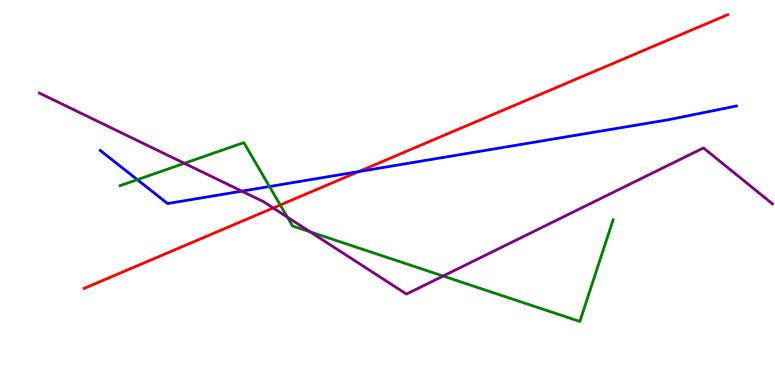[{'lines': ['blue', 'red'], 'intersections': [{'x': 4.63, 'y': 5.54}]}, {'lines': ['green', 'red'], 'intersections': [{'x': 3.62, 'y': 4.68}]}, {'lines': ['purple', 'red'], 'intersections': [{'x': 3.53, 'y': 4.6}]}, {'lines': ['blue', 'green'], 'intersections': [{'x': 1.77, 'y': 5.33}, {'x': 3.48, 'y': 5.16}]}, {'lines': ['blue', 'purple'], 'intersections': [{'x': 3.12, 'y': 5.04}]}, {'lines': ['green', 'purple'], 'intersections': [{'x': 2.38, 'y': 5.76}, {'x': 3.71, 'y': 4.36}, {'x': 4.0, 'y': 3.98}, {'x': 5.72, 'y': 2.83}]}]